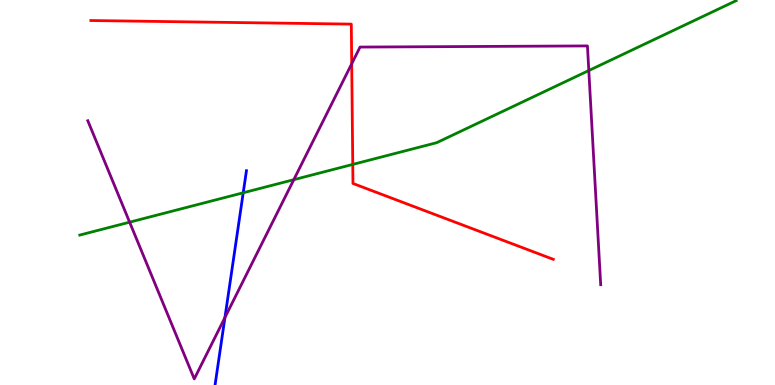[{'lines': ['blue', 'red'], 'intersections': []}, {'lines': ['green', 'red'], 'intersections': [{'x': 4.55, 'y': 5.73}]}, {'lines': ['purple', 'red'], 'intersections': [{'x': 4.54, 'y': 8.34}]}, {'lines': ['blue', 'green'], 'intersections': [{'x': 3.14, 'y': 4.99}]}, {'lines': ['blue', 'purple'], 'intersections': [{'x': 2.9, 'y': 1.75}]}, {'lines': ['green', 'purple'], 'intersections': [{'x': 1.67, 'y': 4.23}, {'x': 3.79, 'y': 5.33}, {'x': 7.6, 'y': 8.17}]}]